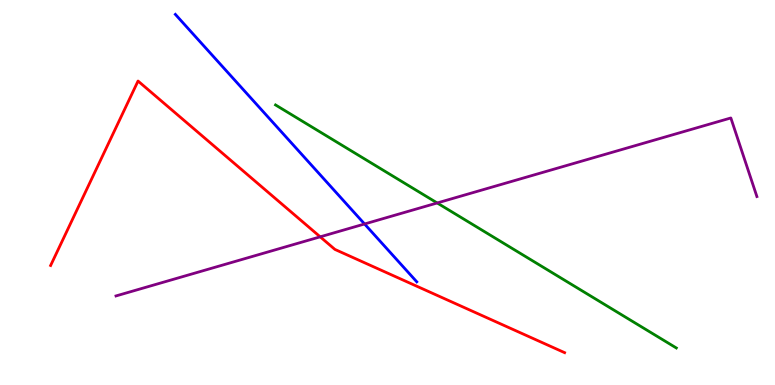[{'lines': ['blue', 'red'], 'intersections': []}, {'lines': ['green', 'red'], 'intersections': []}, {'lines': ['purple', 'red'], 'intersections': [{'x': 4.13, 'y': 3.85}]}, {'lines': ['blue', 'green'], 'intersections': []}, {'lines': ['blue', 'purple'], 'intersections': [{'x': 4.7, 'y': 4.18}]}, {'lines': ['green', 'purple'], 'intersections': [{'x': 5.64, 'y': 4.73}]}]